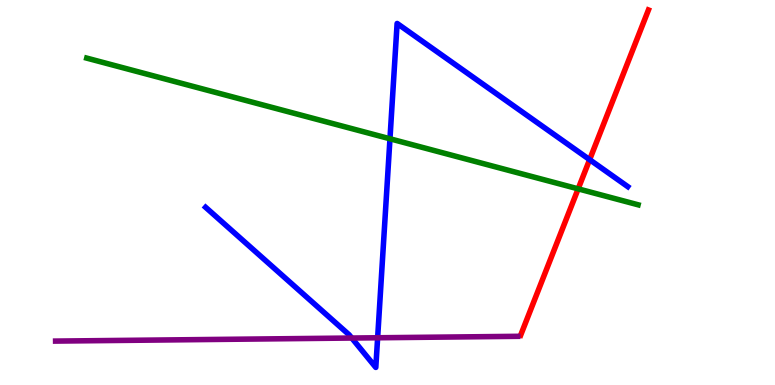[{'lines': ['blue', 'red'], 'intersections': [{'x': 7.61, 'y': 5.85}]}, {'lines': ['green', 'red'], 'intersections': [{'x': 7.46, 'y': 5.09}]}, {'lines': ['purple', 'red'], 'intersections': []}, {'lines': ['blue', 'green'], 'intersections': [{'x': 5.03, 'y': 6.4}]}, {'lines': ['blue', 'purple'], 'intersections': [{'x': 4.54, 'y': 1.22}, {'x': 4.87, 'y': 1.23}]}, {'lines': ['green', 'purple'], 'intersections': []}]